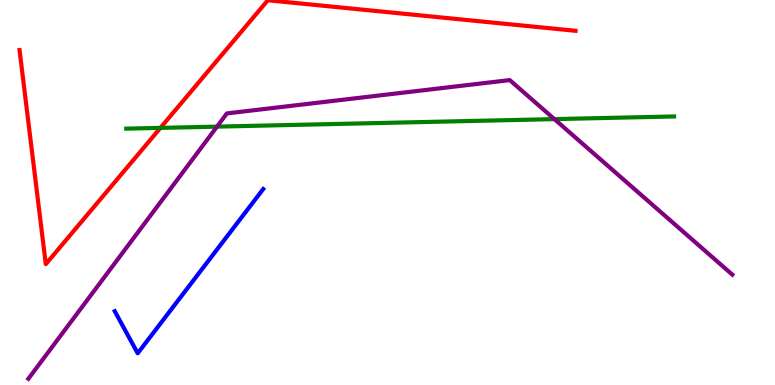[{'lines': ['blue', 'red'], 'intersections': []}, {'lines': ['green', 'red'], 'intersections': [{'x': 2.07, 'y': 6.68}]}, {'lines': ['purple', 'red'], 'intersections': []}, {'lines': ['blue', 'green'], 'intersections': []}, {'lines': ['blue', 'purple'], 'intersections': []}, {'lines': ['green', 'purple'], 'intersections': [{'x': 2.8, 'y': 6.71}, {'x': 7.15, 'y': 6.91}]}]